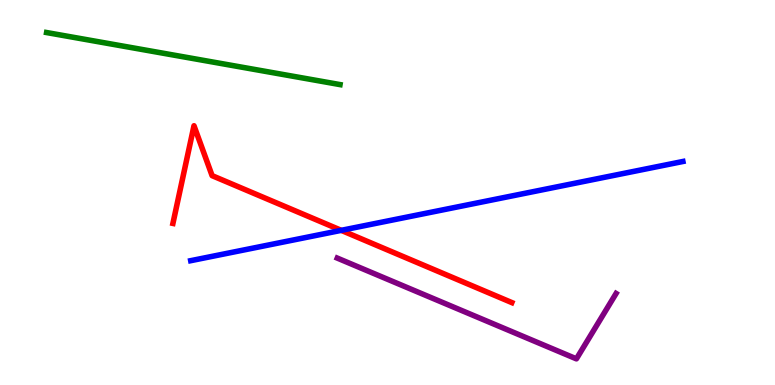[{'lines': ['blue', 'red'], 'intersections': [{'x': 4.4, 'y': 4.02}]}, {'lines': ['green', 'red'], 'intersections': []}, {'lines': ['purple', 'red'], 'intersections': []}, {'lines': ['blue', 'green'], 'intersections': []}, {'lines': ['blue', 'purple'], 'intersections': []}, {'lines': ['green', 'purple'], 'intersections': []}]